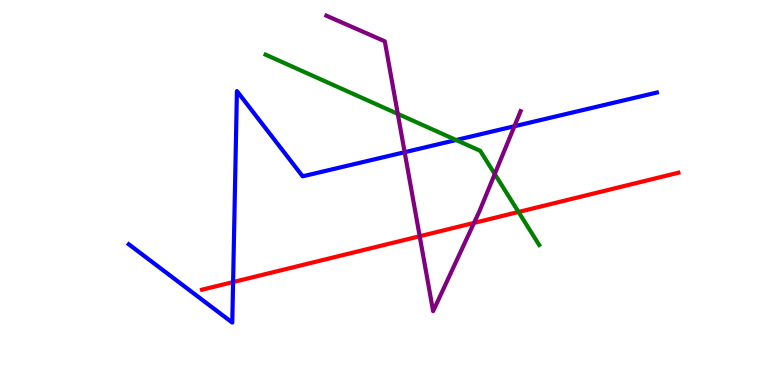[{'lines': ['blue', 'red'], 'intersections': [{'x': 3.01, 'y': 2.67}]}, {'lines': ['green', 'red'], 'intersections': [{'x': 6.69, 'y': 4.49}]}, {'lines': ['purple', 'red'], 'intersections': [{'x': 5.42, 'y': 3.86}, {'x': 6.12, 'y': 4.21}]}, {'lines': ['blue', 'green'], 'intersections': [{'x': 5.89, 'y': 6.36}]}, {'lines': ['blue', 'purple'], 'intersections': [{'x': 5.22, 'y': 6.05}, {'x': 6.64, 'y': 6.72}]}, {'lines': ['green', 'purple'], 'intersections': [{'x': 5.13, 'y': 7.04}, {'x': 6.38, 'y': 5.48}]}]